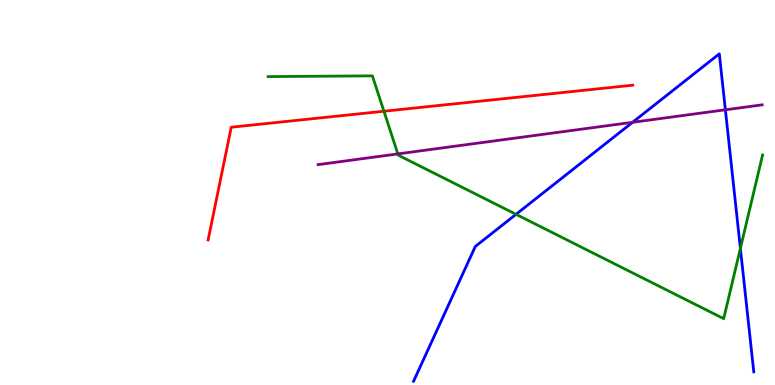[{'lines': ['blue', 'red'], 'intersections': []}, {'lines': ['green', 'red'], 'intersections': [{'x': 4.95, 'y': 7.11}]}, {'lines': ['purple', 'red'], 'intersections': []}, {'lines': ['blue', 'green'], 'intersections': [{'x': 6.66, 'y': 4.43}, {'x': 9.55, 'y': 3.55}]}, {'lines': ['blue', 'purple'], 'intersections': [{'x': 8.16, 'y': 6.82}, {'x': 9.36, 'y': 7.15}]}, {'lines': ['green', 'purple'], 'intersections': [{'x': 5.13, 'y': 6.0}]}]